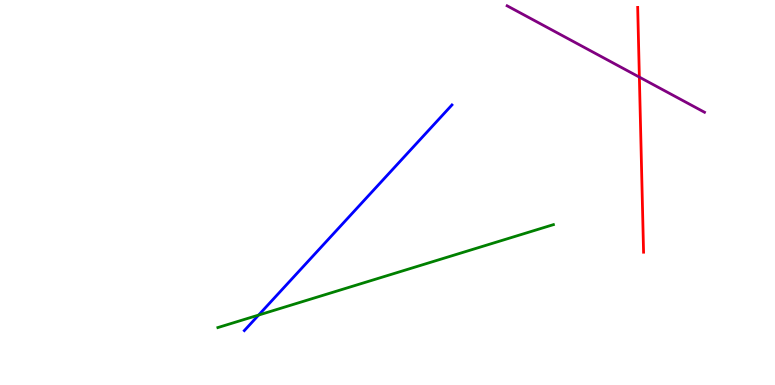[{'lines': ['blue', 'red'], 'intersections': []}, {'lines': ['green', 'red'], 'intersections': []}, {'lines': ['purple', 'red'], 'intersections': [{'x': 8.25, 'y': 8.0}]}, {'lines': ['blue', 'green'], 'intersections': [{'x': 3.34, 'y': 1.82}]}, {'lines': ['blue', 'purple'], 'intersections': []}, {'lines': ['green', 'purple'], 'intersections': []}]